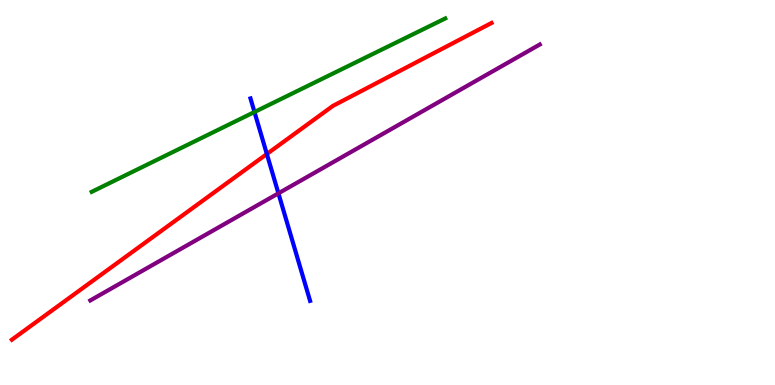[{'lines': ['blue', 'red'], 'intersections': [{'x': 3.44, 'y': 6.0}]}, {'lines': ['green', 'red'], 'intersections': []}, {'lines': ['purple', 'red'], 'intersections': []}, {'lines': ['blue', 'green'], 'intersections': [{'x': 3.28, 'y': 7.09}]}, {'lines': ['blue', 'purple'], 'intersections': [{'x': 3.59, 'y': 4.98}]}, {'lines': ['green', 'purple'], 'intersections': []}]